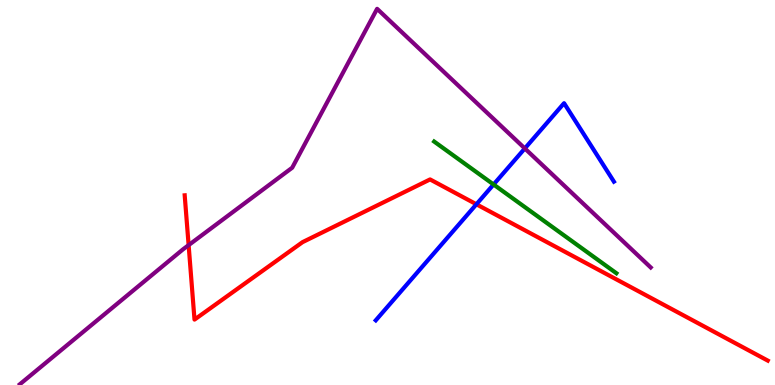[{'lines': ['blue', 'red'], 'intersections': [{'x': 6.15, 'y': 4.69}]}, {'lines': ['green', 'red'], 'intersections': []}, {'lines': ['purple', 'red'], 'intersections': [{'x': 2.43, 'y': 3.63}]}, {'lines': ['blue', 'green'], 'intersections': [{'x': 6.37, 'y': 5.21}]}, {'lines': ['blue', 'purple'], 'intersections': [{'x': 6.77, 'y': 6.14}]}, {'lines': ['green', 'purple'], 'intersections': []}]